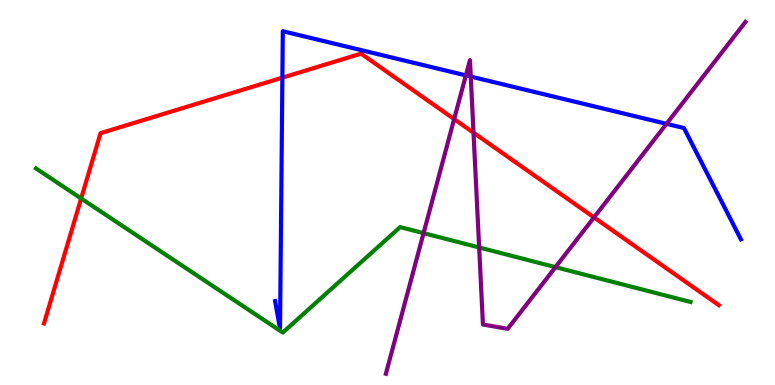[{'lines': ['blue', 'red'], 'intersections': [{'x': 3.64, 'y': 7.98}]}, {'lines': ['green', 'red'], 'intersections': [{'x': 1.05, 'y': 4.84}]}, {'lines': ['purple', 'red'], 'intersections': [{'x': 5.86, 'y': 6.91}, {'x': 6.11, 'y': 6.55}, {'x': 7.66, 'y': 4.35}]}, {'lines': ['blue', 'green'], 'intersections': []}, {'lines': ['blue', 'purple'], 'intersections': [{'x': 6.01, 'y': 8.04}, {'x': 6.07, 'y': 8.01}, {'x': 8.6, 'y': 6.78}]}, {'lines': ['green', 'purple'], 'intersections': [{'x': 5.47, 'y': 3.94}, {'x': 6.18, 'y': 3.57}, {'x': 7.17, 'y': 3.06}]}]